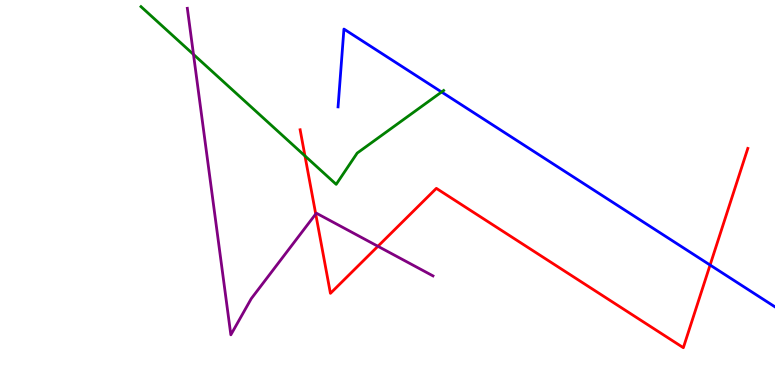[{'lines': ['blue', 'red'], 'intersections': [{'x': 9.16, 'y': 3.12}]}, {'lines': ['green', 'red'], 'intersections': [{'x': 3.94, 'y': 5.95}]}, {'lines': ['purple', 'red'], 'intersections': [{'x': 4.07, 'y': 4.44}, {'x': 4.88, 'y': 3.6}]}, {'lines': ['blue', 'green'], 'intersections': [{'x': 5.7, 'y': 7.61}]}, {'lines': ['blue', 'purple'], 'intersections': []}, {'lines': ['green', 'purple'], 'intersections': [{'x': 2.5, 'y': 8.59}]}]